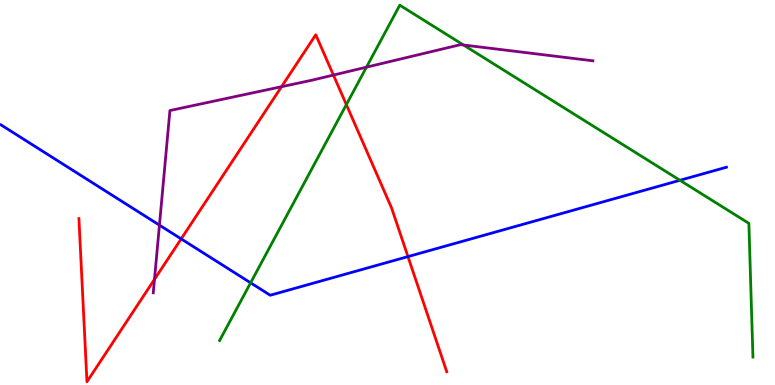[{'lines': ['blue', 'red'], 'intersections': [{'x': 2.34, 'y': 3.8}, {'x': 5.26, 'y': 3.34}]}, {'lines': ['green', 'red'], 'intersections': [{'x': 4.47, 'y': 7.28}]}, {'lines': ['purple', 'red'], 'intersections': [{'x': 1.99, 'y': 2.74}, {'x': 3.63, 'y': 7.75}, {'x': 4.3, 'y': 8.05}]}, {'lines': ['blue', 'green'], 'intersections': [{'x': 3.23, 'y': 2.65}, {'x': 8.77, 'y': 5.32}]}, {'lines': ['blue', 'purple'], 'intersections': [{'x': 2.06, 'y': 4.15}]}, {'lines': ['green', 'purple'], 'intersections': [{'x': 4.73, 'y': 8.26}, {'x': 5.98, 'y': 8.83}]}]